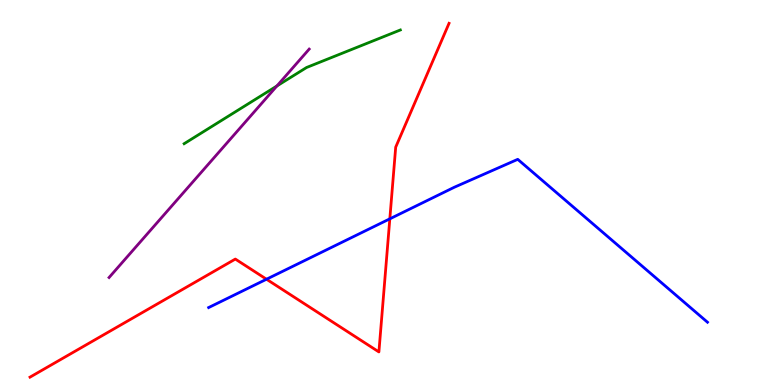[{'lines': ['blue', 'red'], 'intersections': [{'x': 3.44, 'y': 2.75}, {'x': 5.03, 'y': 4.32}]}, {'lines': ['green', 'red'], 'intersections': []}, {'lines': ['purple', 'red'], 'intersections': []}, {'lines': ['blue', 'green'], 'intersections': []}, {'lines': ['blue', 'purple'], 'intersections': []}, {'lines': ['green', 'purple'], 'intersections': [{'x': 3.57, 'y': 7.77}]}]